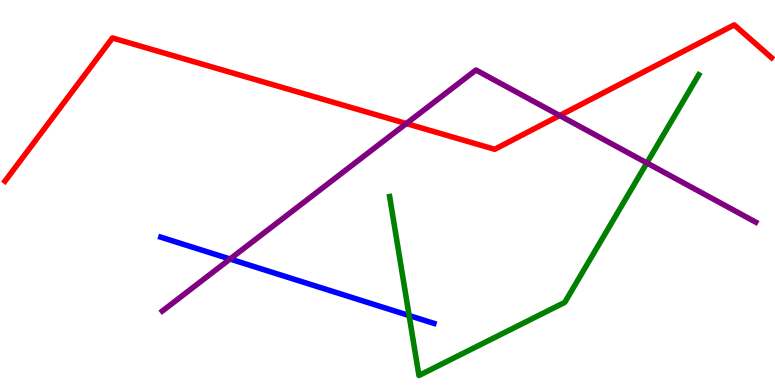[{'lines': ['blue', 'red'], 'intersections': []}, {'lines': ['green', 'red'], 'intersections': []}, {'lines': ['purple', 'red'], 'intersections': [{'x': 5.24, 'y': 6.79}, {'x': 7.22, 'y': 7.0}]}, {'lines': ['blue', 'green'], 'intersections': [{'x': 5.28, 'y': 1.8}]}, {'lines': ['blue', 'purple'], 'intersections': [{'x': 2.97, 'y': 3.27}]}, {'lines': ['green', 'purple'], 'intersections': [{'x': 8.35, 'y': 5.77}]}]